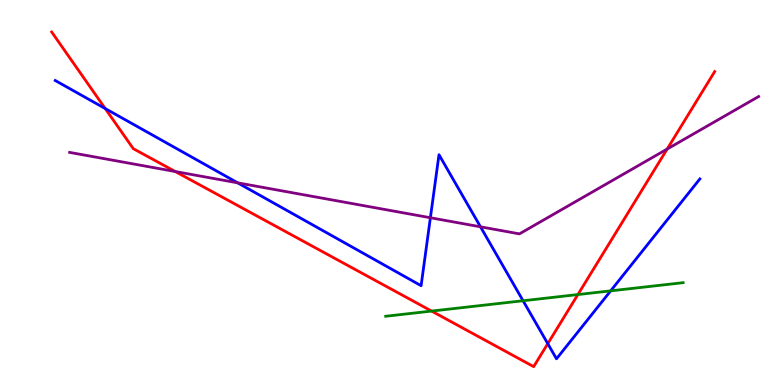[{'lines': ['blue', 'red'], 'intersections': [{'x': 1.36, 'y': 7.18}, {'x': 7.07, 'y': 1.07}]}, {'lines': ['green', 'red'], 'intersections': [{'x': 5.57, 'y': 1.92}, {'x': 7.46, 'y': 2.35}]}, {'lines': ['purple', 'red'], 'intersections': [{'x': 2.26, 'y': 5.54}, {'x': 8.61, 'y': 6.13}]}, {'lines': ['blue', 'green'], 'intersections': [{'x': 6.75, 'y': 2.19}, {'x': 7.88, 'y': 2.45}]}, {'lines': ['blue', 'purple'], 'intersections': [{'x': 3.07, 'y': 5.25}, {'x': 5.55, 'y': 4.34}, {'x': 6.2, 'y': 4.11}]}, {'lines': ['green', 'purple'], 'intersections': []}]